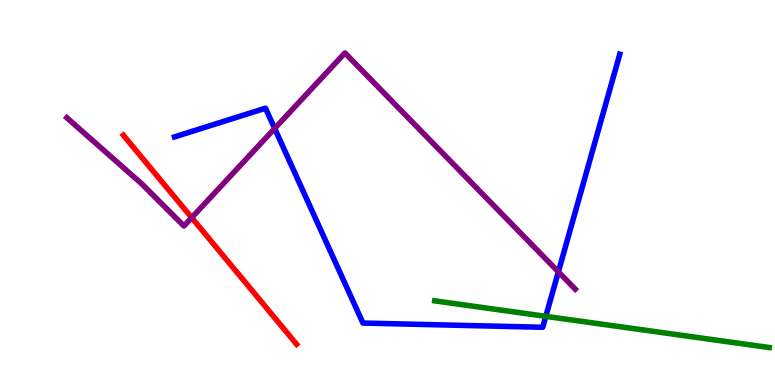[{'lines': ['blue', 'red'], 'intersections': []}, {'lines': ['green', 'red'], 'intersections': []}, {'lines': ['purple', 'red'], 'intersections': [{'x': 2.47, 'y': 4.35}]}, {'lines': ['blue', 'green'], 'intersections': [{'x': 7.04, 'y': 1.78}]}, {'lines': ['blue', 'purple'], 'intersections': [{'x': 3.54, 'y': 6.66}, {'x': 7.2, 'y': 2.94}]}, {'lines': ['green', 'purple'], 'intersections': []}]